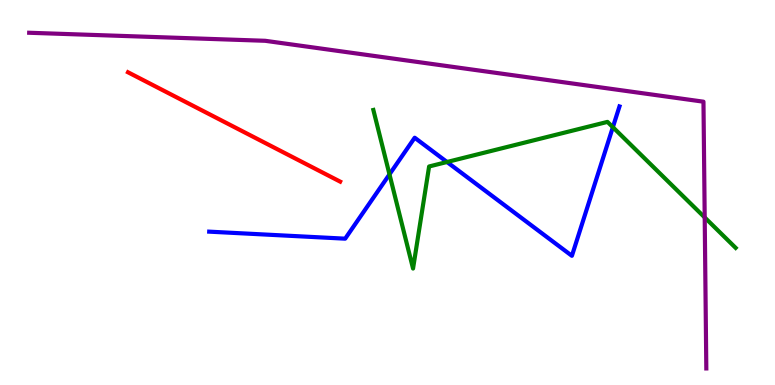[{'lines': ['blue', 'red'], 'intersections': []}, {'lines': ['green', 'red'], 'intersections': []}, {'lines': ['purple', 'red'], 'intersections': []}, {'lines': ['blue', 'green'], 'intersections': [{'x': 5.03, 'y': 5.47}, {'x': 5.77, 'y': 5.79}, {'x': 7.91, 'y': 6.7}]}, {'lines': ['blue', 'purple'], 'intersections': []}, {'lines': ['green', 'purple'], 'intersections': [{'x': 9.09, 'y': 4.35}]}]